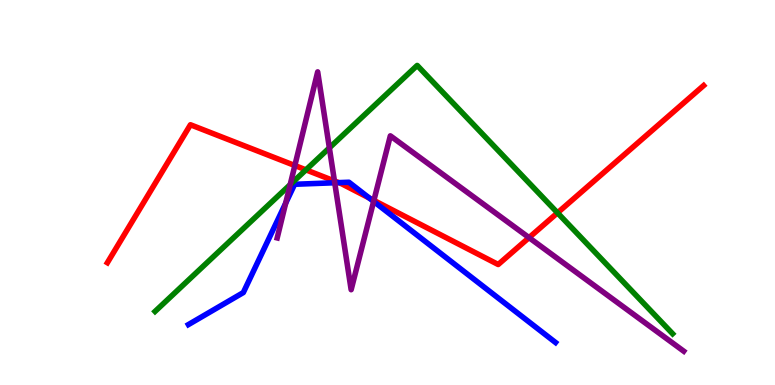[{'lines': ['blue', 'red'], 'intersections': [{'x': 4.37, 'y': 5.26}, {'x': 4.76, 'y': 4.86}]}, {'lines': ['green', 'red'], 'intersections': [{'x': 3.95, 'y': 5.59}, {'x': 7.19, 'y': 4.47}]}, {'lines': ['purple', 'red'], 'intersections': [{'x': 3.8, 'y': 5.7}, {'x': 4.32, 'y': 5.3}, {'x': 4.82, 'y': 4.79}, {'x': 6.83, 'y': 3.83}]}, {'lines': ['blue', 'green'], 'intersections': []}, {'lines': ['blue', 'purple'], 'intersections': [{'x': 3.69, 'y': 4.72}, {'x': 4.32, 'y': 5.25}, {'x': 4.82, 'y': 4.77}]}, {'lines': ['green', 'purple'], 'intersections': [{'x': 3.74, 'y': 5.2}, {'x': 4.25, 'y': 6.16}]}]